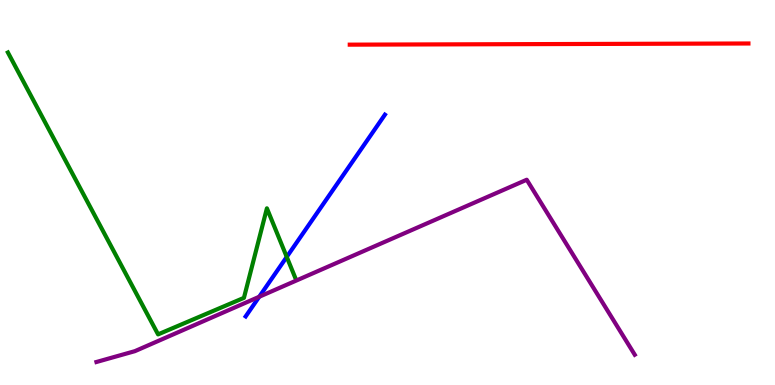[{'lines': ['blue', 'red'], 'intersections': []}, {'lines': ['green', 'red'], 'intersections': []}, {'lines': ['purple', 'red'], 'intersections': []}, {'lines': ['blue', 'green'], 'intersections': [{'x': 3.7, 'y': 3.33}]}, {'lines': ['blue', 'purple'], 'intersections': [{'x': 3.34, 'y': 2.29}]}, {'lines': ['green', 'purple'], 'intersections': []}]